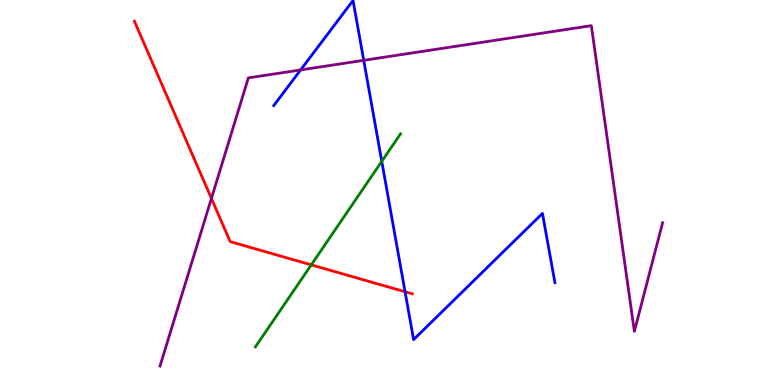[{'lines': ['blue', 'red'], 'intersections': [{'x': 5.23, 'y': 2.42}]}, {'lines': ['green', 'red'], 'intersections': [{'x': 4.02, 'y': 3.12}]}, {'lines': ['purple', 'red'], 'intersections': [{'x': 2.73, 'y': 4.85}]}, {'lines': ['blue', 'green'], 'intersections': [{'x': 4.93, 'y': 5.81}]}, {'lines': ['blue', 'purple'], 'intersections': [{'x': 3.88, 'y': 8.18}, {'x': 4.69, 'y': 8.43}]}, {'lines': ['green', 'purple'], 'intersections': []}]